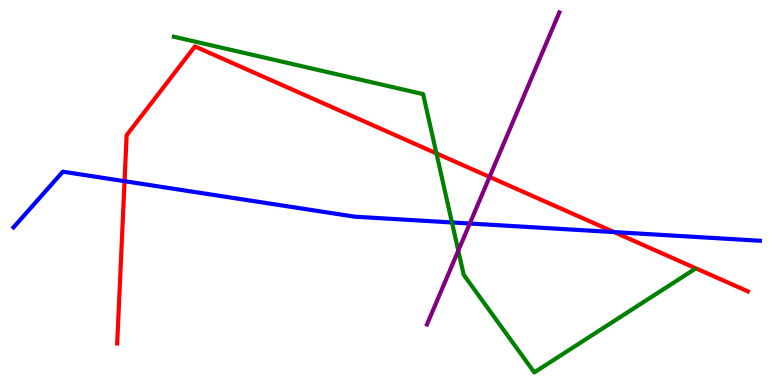[{'lines': ['blue', 'red'], 'intersections': [{'x': 1.61, 'y': 5.29}, {'x': 7.92, 'y': 3.97}]}, {'lines': ['green', 'red'], 'intersections': [{'x': 5.63, 'y': 6.02}]}, {'lines': ['purple', 'red'], 'intersections': [{'x': 6.32, 'y': 5.4}]}, {'lines': ['blue', 'green'], 'intersections': [{'x': 5.83, 'y': 4.22}]}, {'lines': ['blue', 'purple'], 'intersections': [{'x': 6.06, 'y': 4.19}]}, {'lines': ['green', 'purple'], 'intersections': [{'x': 5.91, 'y': 3.49}]}]